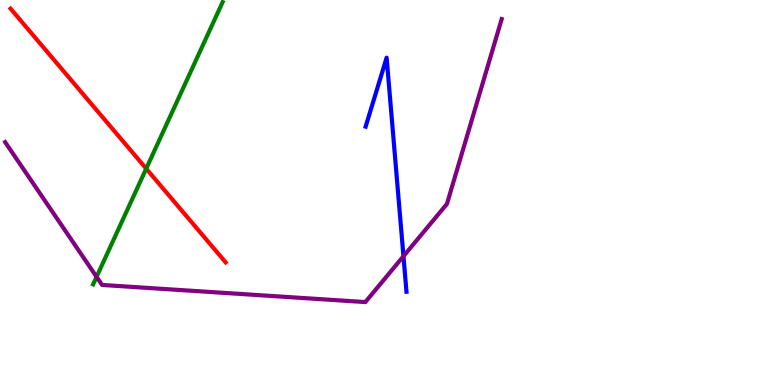[{'lines': ['blue', 'red'], 'intersections': []}, {'lines': ['green', 'red'], 'intersections': [{'x': 1.89, 'y': 5.62}]}, {'lines': ['purple', 'red'], 'intersections': []}, {'lines': ['blue', 'green'], 'intersections': []}, {'lines': ['blue', 'purple'], 'intersections': [{'x': 5.21, 'y': 3.34}]}, {'lines': ['green', 'purple'], 'intersections': [{'x': 1.25, 'y': 2.81}]}]